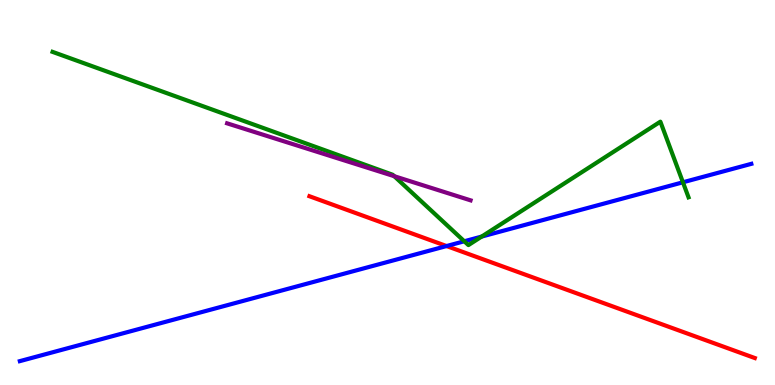[{'lines': ['blue', 'red'], 'intersections': [{'x': 5.76, 'y': 3.61}]}, {'lines': ['green', 'red'], 'intersections': []}, {'lines': ['purple', 'red'], 'intersections': []}, {'lines': ['blue', 'green'], 'intersections': [{'x': 5.99, 'y': 3.73}, {'x': 6.22, 'y': 3.86}, {'x': 8.81, 'y': 5.27}]}, {'lines': ['blue', 'purple'], 'intersections': []}, {'lines': ['green', 'purple'], 'intersections': [{'x': 5.09, 'y': 5.42}]}]